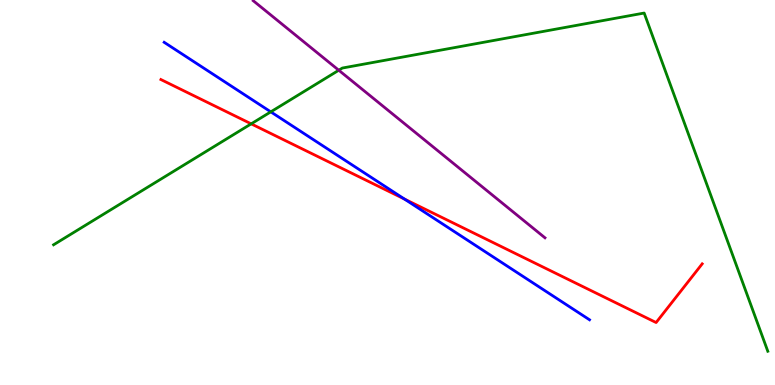[{'lines': ['blue', 'red'], 'intersections': [{'x': 5.22, 'y': 4.83}]}, {'lines': ['green', 'red'], 'intersections': [{'x': 3.24, 'y': 6.78}]}, {'lines': ['purple', 'red'], 'intersections': []}, {'lines': ['blue', 'green'], 'intersections': [{'x': 3.49, 'y': 7.09}]}, {'lines': ['blue', 'purple'], 'intersections': []}, {'lines': ['green', 'purple'], 'intersections': [{'x': 4.37, 'y': 8.18}]}]